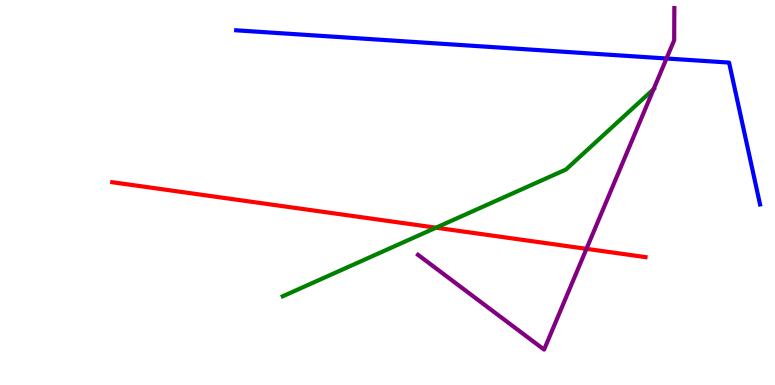[{'lines': ['blue', 'red'], 'intersections': []}, {'lines': ['green', 'red'], 'intersections': [{'x': 5.63, 'y': 4.09}]}, {'lines': ['purple', 'red'], 'intersections': [{'x': 7.57, 'y': 3.54}]}, {'lines': ['blue', 'green'], 'intersections': []}, {'lines': ['blue', 'purple'], 'intersections': [{'x': 8.6, 'y': 8.48}]}, {'lines': ['green', 'purple'], 'intersections': [{'x': 8.43, 'y': 7.68}]}]